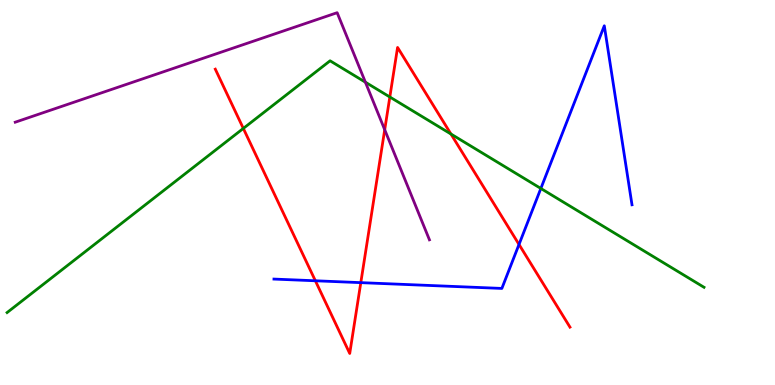[{'lines': ['blue', 'red'], 'intersections': [{'x': 4.07, 'y': 2.71}, {'x': 4.66, 'y': 2.66}, {'x': 6.7, 'y': 3.65}]}, {'lines': ['green', 'red'], 'intersections': [{'x': 3.14, 'y': 6.66}, {'x': 5.03, 'y': 7.48}, {'x': 5.82, 'y': 6.52}]}, {'lines': ['purple', 'red'], 'intersections': [{'x': 4.96, 'y': 6.63}]}, {'lines': ['blue', 'green'], 'intersections': [{'x': 6.98, 'y': 5.1}]}, {'lines': ['blue', 'purple'], 'intersections': []}, {'lines': ['green', 'purple'], 'intersections': [{'x': 4.71, 'y': 7.87}]}]